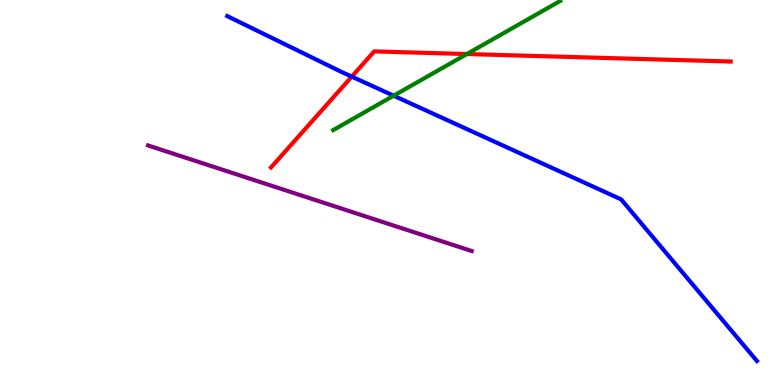[{'lines': ['blue', 'red'], 'intersections': [{'x': 4.54, 'y': 8.01}]}, {'lines': ['green', 'red'], 'intersections': [{'x': 6.02, 'y': 8.6}]}, {'lines': ['purple', 'red'], 'intersections': []}, {'lines': ['blue', 'green'], 'intersections': [{'x': 5.08, 'y': 7.51}]}, {'lines': ['blue', 'purple'], 'intersections': []}, {'lines': ['green', 'purple'], 'intersections': []}]